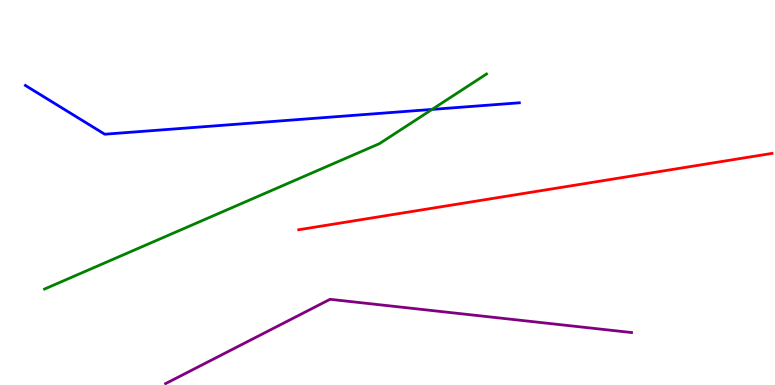[{'lines': ['blue', 'red'], 'intersections': []}, {'lines': ['green', 'red'], 'intersections': []}, {'lines': ['purple', 'red'], 'intersections': []}, {'lines': ['blue', 'green'], 'intersections': [{'x': 5.58, 'y': 7.16}]}, {'lines': ['blue', 'purple'], 'intersections': []}, {'lines': ['green', 'purple'], 'intersections': []}]